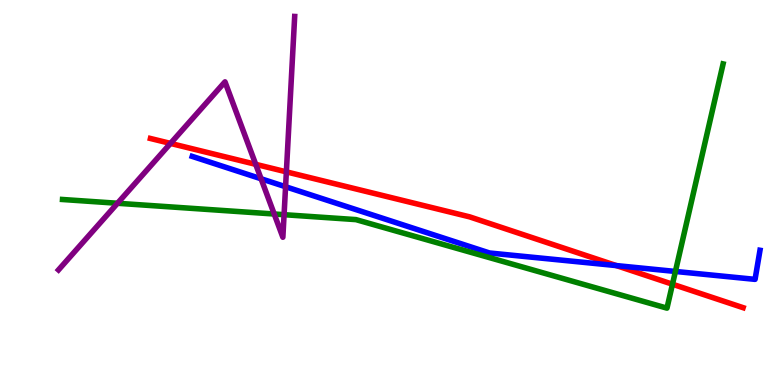[{'lines': ['blue', 'red'], 'intersections': [{'x': 7.95, 'y': 3.1}]}, {'lines': ['green', 'red'], 'intersections': [{'x': 8.68, 'y': 2.62}]}, {'lines': ['purple', 'red'], 'intersections': [{'x': 2.2, 'y': 6.27}, {'x': 3.3, 'y': 5.73}, {'x': 3.7, 'y': 5.54}]}, {'lines': ['blue', 'green'], 'intersections': [{'x': 8.71, 'y': 2.95}]}, {'lines': ['blue', 'purple'], 'intersections': [{'x': 3.37, 'y': 5.36}, {'x': 3.68, 'y': 5.15}]}, {'lines': ['green', 'purple'], 'intersections': [{'x': 1.52, 'y': 4.72}, {'x': 3.54, 'y': 4.44}, {'x': 3.67, 'y': 4.42}]}]